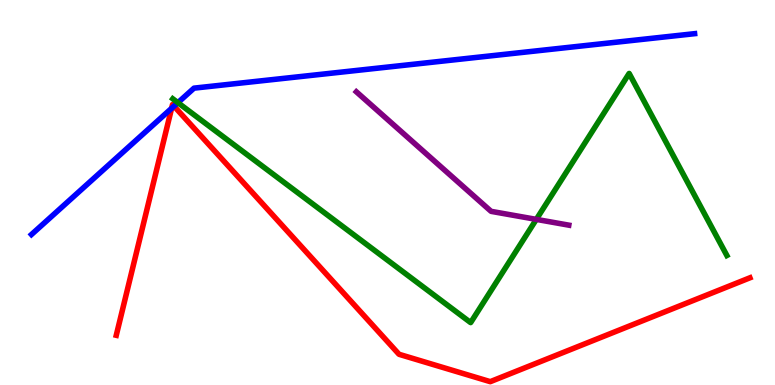[{'lines': ['blue', 'red'], 'intersections': [{'x': 2.21, 'y': 7.19}, {'x': 2.25, 'y': 7.24}]}, {'lines': ['green', 'red'], 'intersections': []}, {'lines': ['purple', 'red'], 'intersections': []}, {'lines': ['blue', 'green'], 'intersections': [{'x': 2.3, 'y': 7.33}]}, {'lines': ['blue', 'purple'], 'intersections': []}, {'lines': ['green', 'purple'], 'intersections': [{'x': 6.92, 'y': 4.3}]}]